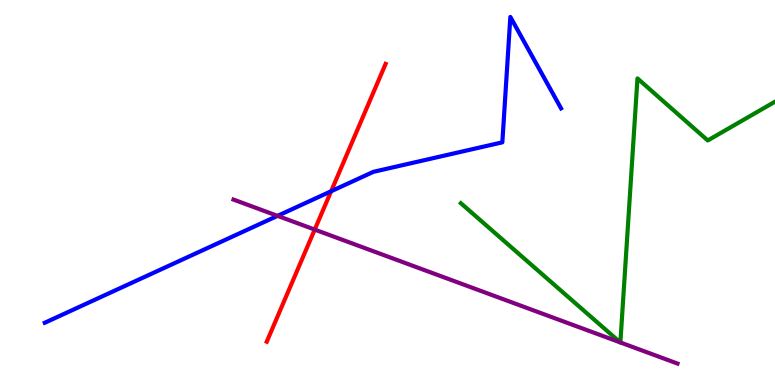[{'lines': ['blue', 'red'], 'intersections': [{'x': 4.27, 'y': 5.03}]}, {'lines': ['green', 'red'], 'intersections': []}, {'lines': ['purple', 'red'], 'intersections': [{'x': 4.06, 'y': 4.04}]}, {'lines': ['blue', 'green'], 'intersections': []}, {'lines': ['blue', 'purple'], 'intersections': [{'x': 3.58, 'y': 4.39}]}, {'lines': ['green', 'purple'], 'intersections': [{'x': 8.0, 'y': 1.11}, {'x': 8.0, 'y': 1.1}]}]